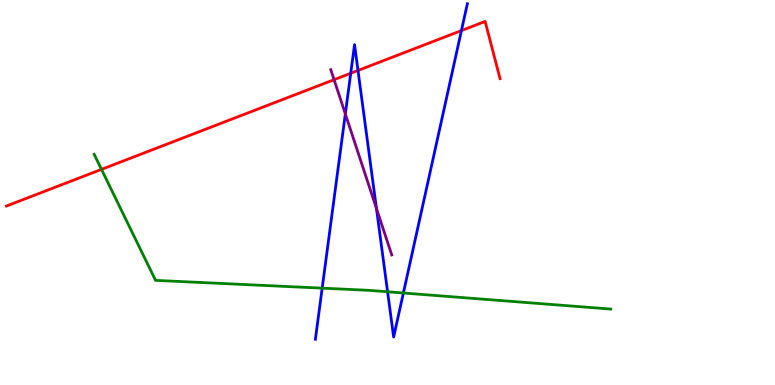[{'lines': ['blue', 'red'], 'intersections': [{'x': 4.53, 'y': 8.1}, {'x': 4.62, 'y': 8.17}, {'x': 5.95, 'y': 9.21}]}, {'lines': ['green', 'red'], 'intersections': [{'x': 1.31, 'y': 5.6}]}, {'lines': ['purple', 'red'], 'intersections': [{'x': 4.31, 'y': 7.93}]}, {'lines': ['blue', 'green'], 'intersections': [{'x': 4.16, 'y': 2.52}, {'x': 5.0, 'y': 2.42}, {'x': 5.2, 'y': 2.39}]}, {'lines': ['blue', 'purple'], 'intersections': [{'x': 4.46, 'y': 7.04}, {'x': 4.86, 'y': 4.59}]}, {'lines': ['green', 'purple'], 'intersections': []}]